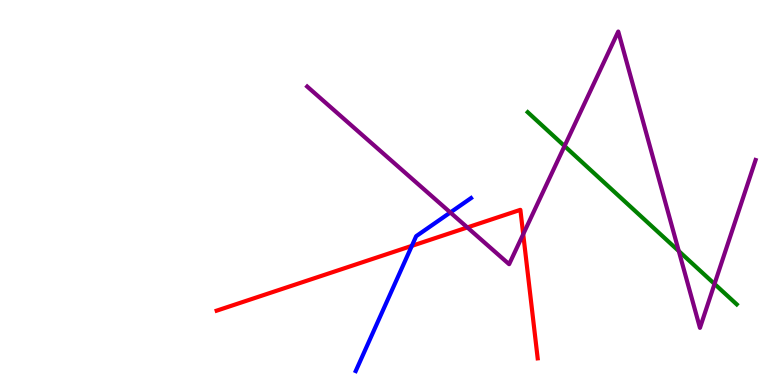[{'lines': ['blue', 'red'], 'intersections': [{'x': 5.31, 'y': 3.61}]}, {'lines': ['green', 'red'], 'intersections': []}, {'lines': ['purple', 'red'], 'intersections': [{'x': 6.03, 'y': 4.09}, {'x': 6.75, 'y': 3.92}]}, {'lines': ['blue', 'green'], 'intersections': []}, {'lines': ['blue', 'purple'], 'intersections': [{'x': 5.81, 'y': 4.48}]}, {'lines': ['green', 'purple'], 'intersections': [{'x': 7.28, 'y': 6.21}, {'x': 8.76, 'y': 3.48}, {'x': 9.22, 'y': 2.63}]}]